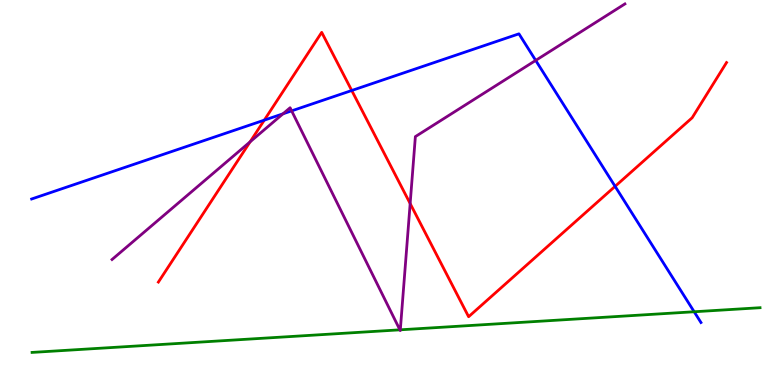[{'lines': ['blue', 'red'], 'intersections': [{'x': 3.41, 'y': 6.88}, {'x': 4.54, 'y': 7.65}, {'x': 7.94, 'y': 5.16}]}, {'lines': ['green', 'red'], 'intersections': []}, {'lines': ['purple', 'red'], 'intersections': [{'x': 3.23, 'y': 6.32}, {'x': 5.29, 'y': 4.71}]}, {'lines': ['blue', 'green'], 'intersections': [{'x': 8.96, 'y': 1.9}]}, {'lines': ['blue', 'purple'], 'intersections': [{'x': 3.65, 'y': 7.04}, {'x': 3.76, 'y': 7.12}, {'x': 6.91, 'y': 8.43}]}, {'lines': ['green', 'purple'], 'intersections': [{'x': 5.16, 'y': 1.43}, {'x': 5.17, 'y': 1.43}]}]